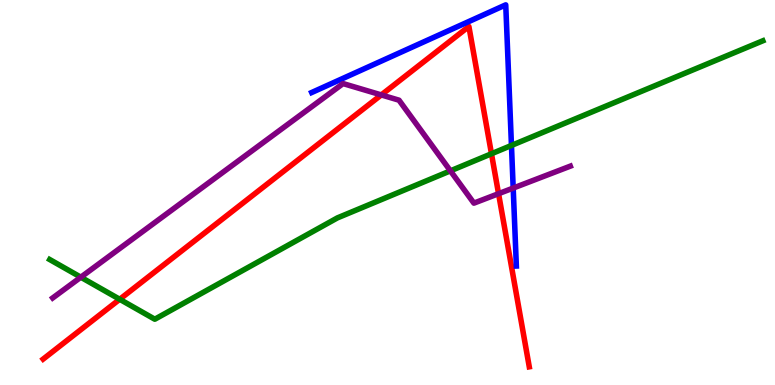[{'lines': ['blue', 'red'], 'intersections': []}, {'lines': ['green', 'red'], 'intersections': [{'x': 1.54, 'y': 2.23}, {'x': 6.34, 'y': 6.01}]}, {'lines': ['purple', 'red'], 'intersections': [{'x': 4.92, 'y': 7.53}, {'x': 6.43, 'y': 4.97}]}, {'lines': ['blue', 'green'], 'intersections': [{'x': 6.6, 'y': 6.22}]}, {'lines': ['blue', 'purple'], 'intersections': [{'x': 6.62, 'y': 5.12}]}, {'lines': ['green', 'purple'], 'intersections': [{'x': 1.04, 'y': 2.8}, {'x': 5.81, 'y': 5.56}]}]